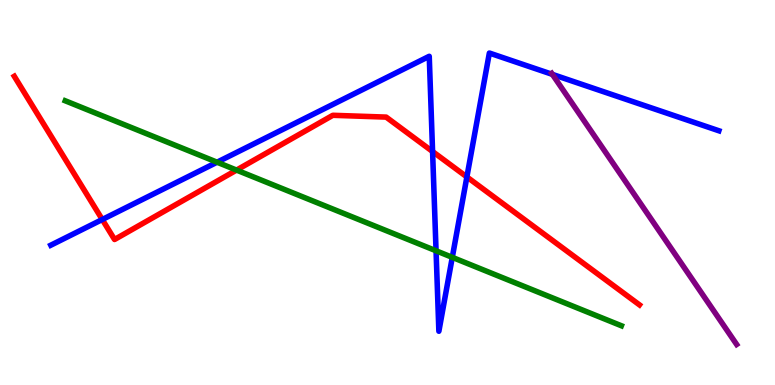[{'lines': ['blue', 'red'], 'intersections': [{'x': 1.32, 'y': 4.3}, {'x': 5.58, 'y': 6.06}, {'x': 6.02, 'y': 5.4}]}, {'lines': ['green', 'red'], 'intersections': [{'x': 3.05, 'y': 5.58}]}, {'lines': ['purple', 'red'], 'intersections': []}, {'lines': ['blue', 'green'], 'intersections': [{'x': 2.8, 'y': 5.79}, {'x': 5.63, 'y': 3.49}, {'x': 5.84, 'y': 3.32}]}, {'lines': ['blue', 'purple'], 'intersections': [{'x': 7.13, 'y': 8.07}]}, {'lines': ['green', 'purple'], 'intersections': []}]